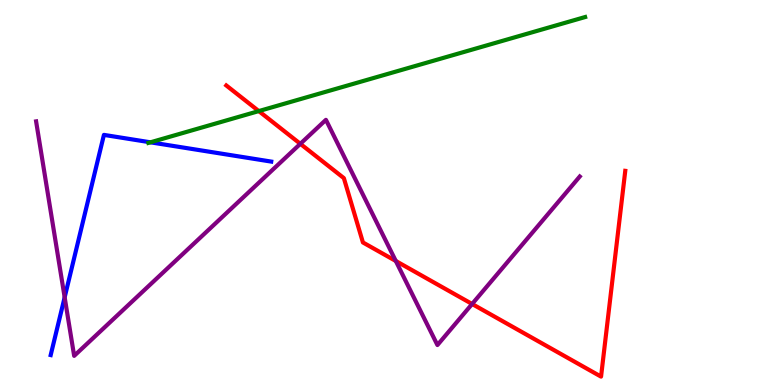[{'lines': ['blue', 'red'], 'intersections': []}, {'lines': ['green', 'red'], 'intersections': [{'x': 3.34, 'y': 7.11}]}, {'lines': ['purple', 'red'], 'intersections': [{'x': 3.88, 'y': 6.26}, {'x': 5.11, 'y': 3.22}, {'x': 6.09, 'y': 2.1}]}, {'lines': ['blue', 'green'], 'intersections': [{'x': 1.94, 'y': 6.3}]}, {'lines': ['blue', 'purple'], 'intersections': [{'x': 0.834, 'y': 2.28}]}, {'lines': ['green', 'purple'], 'intersections': []}]